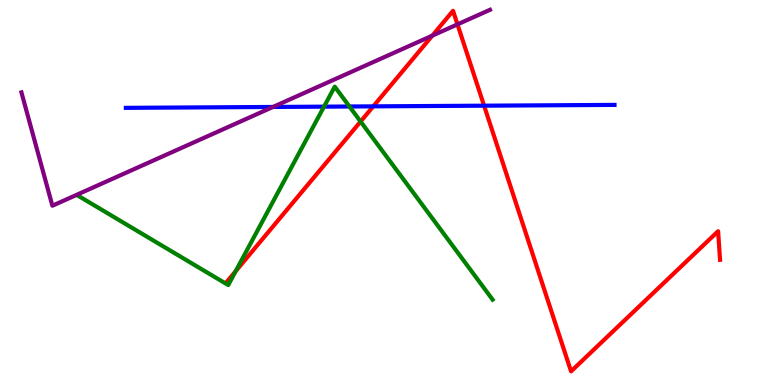[{'lines': ['blue', 'red'], 'intersections': [{'x': 4.82, 'y': 7.24}, {'x': 6.25, 'y': 7.25}]}, {'lines': ['green', 'red'], 'intersections': [{'x': 3.04, 'y': 2.96}, {'x': 4.65, 'y': 6.84}]}, {'lines': ['purple', 'red'], 'intersections': [{'x': 5.58, 'y': 9.07}, {'x': 5.9, 'y': 9.37}]}, {'lines': ['blue', 'green'], 'intersections': [{'x': 4.18, 'y': 7.23}, {'x': 4.51, 'y': 7.23}]}, {'lines': ['blue', 'purple'], 'intersections': [{'x': 3.52, 'y': 7.22}]}, {'lines': ['green', 'purple'], 'intersections': []}]